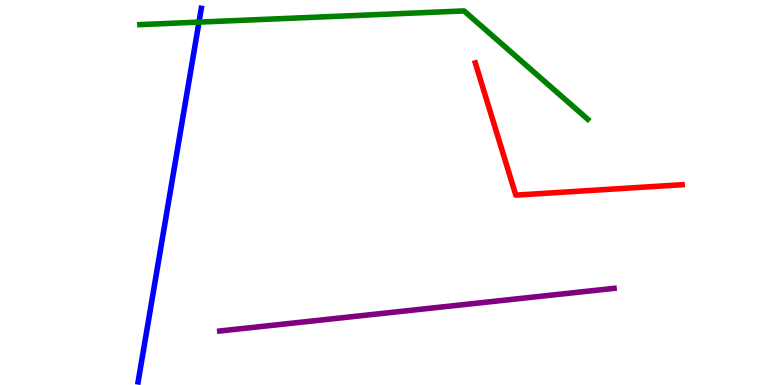[{'lines': ['blue', 'red'], 'intersections': []}, {'lines': ['green', 'red'], 'intersections': []}, {'lines': ['purple', 'red'], 'intersections': []}, {'lines': ['blue', 'green'], 'intersections': [{'x': 2.57, 'y': 9.43}]}, {'lines': ['blue', 'purple'], 'intersections': []}, {'lines': ['green', 'purple'], 'intersections': []}]